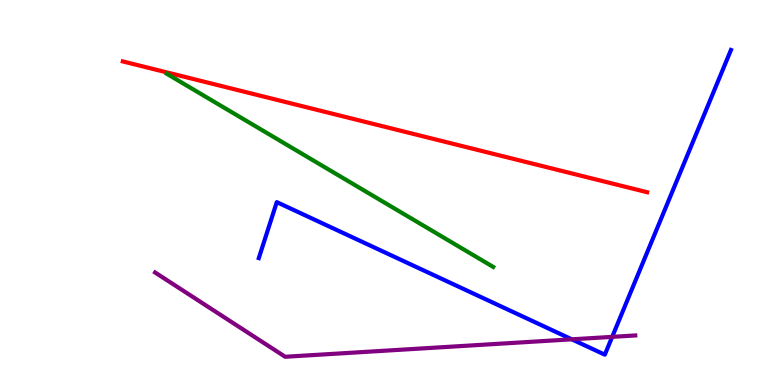[{'lines': ['blue', 'red'], 'intersections': []}, {'lines': ['green', 'red'], 'intersections': []}, {'lines': ['purple', 'red'], 'intersections': []}, {'lines': ['blue', 'green'], 'intersections': []}, {'lines': ['blue', 'purple'], 'intersections': [{'x': 7.38, 'y': 1.19}, {'x': 7.9, 'y': 1.25}]}, {'lines': ['green', 'purple'], 'intersections': []}]